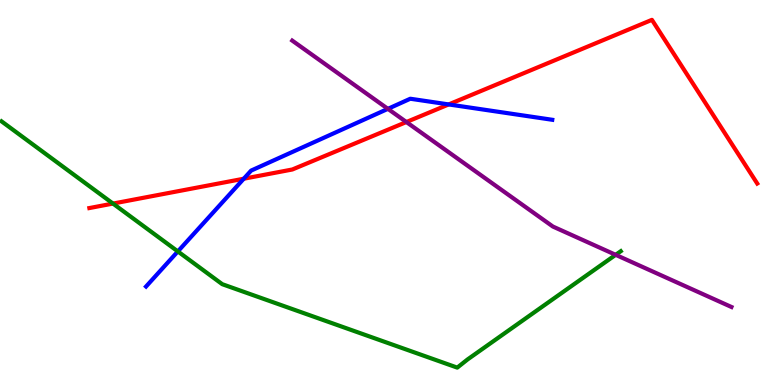[{'lines': ['blue', 'red'], 'intersections': [{'x': 3.15, 'y': 5.36}, {'x': 5.79, 'y': 7.29}]}, {'lines': ['green', 'red'], 'intersections': [{'x': 1.46, 'y': 4.71}]}, {'lines': ['purple', 'red'], 'intersections': [{'x': 5.24, 'y': 6.83}]}, {'lines': ['blue', 'green'], 'intersections': [{'x': 2.29, 'y': 3.47}]}, {'lines': ['blue', 'purple'], 'intersections': [{'x': 5.01, 'y': 7.17}]}, {'lines': ['green', 'purple'], 'intersections': [{'x': 7.94, 'y': 3.38}]}]